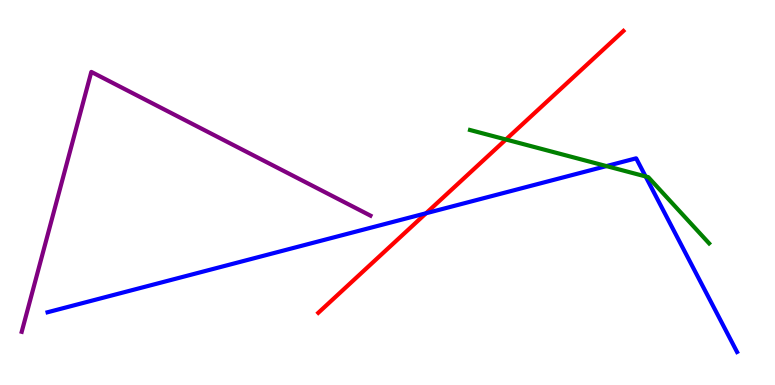[{'lines': ['blue', 'red'], 'intersections': [{'x': 5.5, 'y': 4.46}]}, {'lines': ['green', 'red'], 'intersections': [{'x': 6.53, 'y': 6.38}]}, {'lines': ['purple', 'red'], 'intersections': []}, {'lines': ['blue', 'green'], 'intersections': [{'x': 7.82, 'y': 5.69}, {'x': 8.33, 'y': 5.42}]}, {'lines': ['blue', 'purple'], 'intersections': []}, {'lines': ['green', 'purple'], 'intersections': []}]